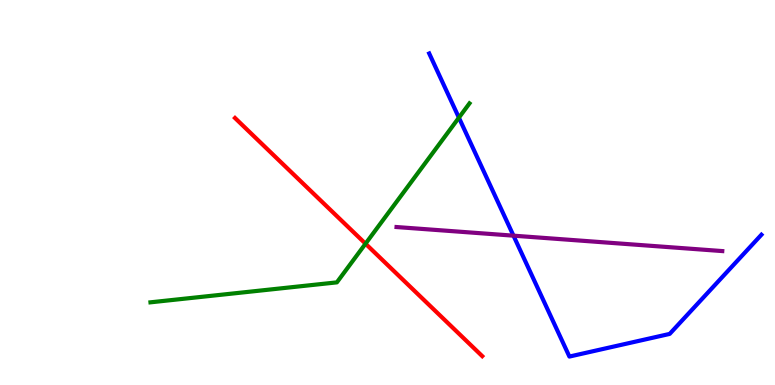[{'lines': ['blue', 'red'], 'intersections': []}, {'lines': ['green', 'red'], 'intersections': [{'x': 4.72, 'y': 3.67}]}, {'lines': ['purple', 'red'], 'intersections': []}, {'lines': ['blue', 'green'], 'intersections': [{'x': 5.92, 'y': 6.94}]}, {'lines': ['blue', 'purple'], 'intersections': [{'x': 6.63, 'y': 3.88}]}, {'lines': ['green', 'purple'], 'intersections': []}]